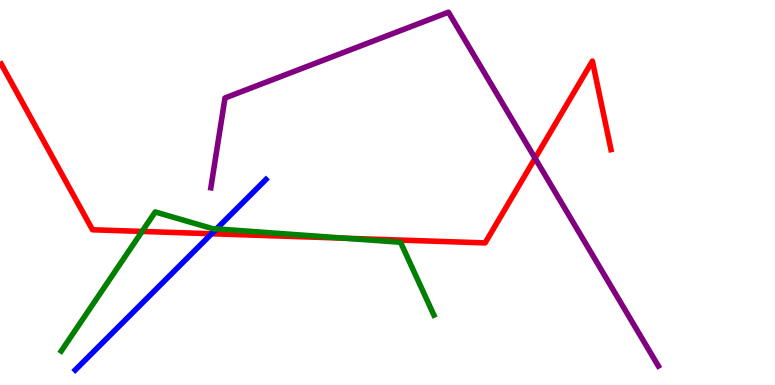[{'lines': ['blue', 'red'], 'intersections': [{'x': 2.73, 'y': 3.93}]}, {'lines': ['green', 'red'], 'intersections': [{'x': 1.83, 'y': 3.99}, {'x': 4.45, 'y': 3.81}]}, {'lines': ['purple', 'red'], 'intersections': [{'x': 6.9, 'y': 5.89}]}, {'lines': ['blue', 'green'], 'intersections': [{'x': 2.79, 'y': 4.05}]}, {'lines': ['blue', 'purple'], 'intersections': []}, {'lines': ['green', 'purple'], 'intersections': []}]